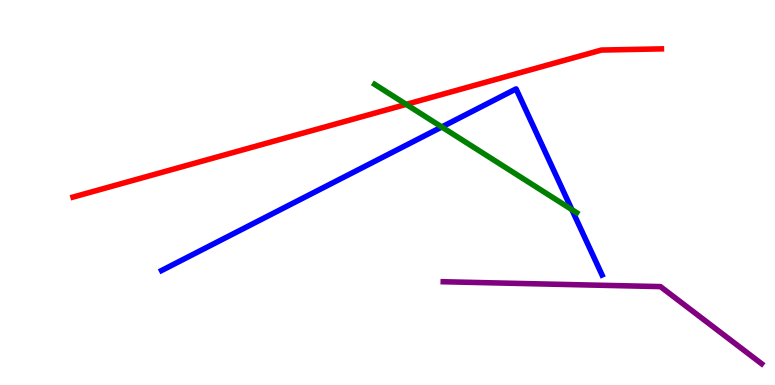[{'lines': ['blue', 'red'], 'intersections': []}, {'lines': ['green', 'red'], 'intersections': [{'x': 5.24, 'y': 7.29}]}, {'lines': ['purple', 'red'], 'intersections': []}, {'lines': ['blue', 'green'], 'intersections': [{'x': 5.7, 'y': 6.7}, {'x': 7.38, 'y': 4.55}]}, {'lines': ['blue', 'purple'], 'intersections': []}, {'lines': ['green', 'purple'], 'intersections': []}]